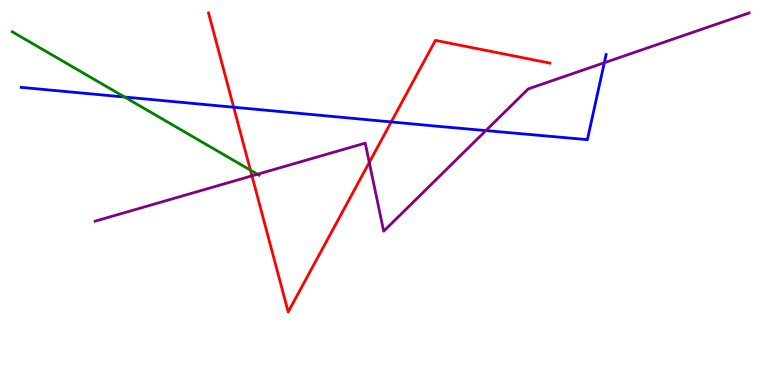[{'lines': ['blue', 'red'], 'intersections': [{'x': 3.02, 'y': 7.22}, {'x': 5.05, 'y': 6.83}]}, {'lines': ['green', 'red'], 'intersections': [{'x': 3.23, 'y': 5.58}]}, {'lines': ['purple', 'red'], 'intersections': [{'x': 3.25, 'y': 5.43}, {'x': 4.76, 'y': 5.78}]}, {'lines': ['blue', 'green'], 'intersections': [{'x': 1.61, 'y': 7.48}]}, {'lines': ['blue', 'purple'], 'intersections': [{'x': 6.27, 'y': 6.61}, {'x': 7.8, 'y': 8.37}]}, {'lines': ['green', 'purple'], 'intersections': [{'x': 3.32, 'y': 5.47}]}]